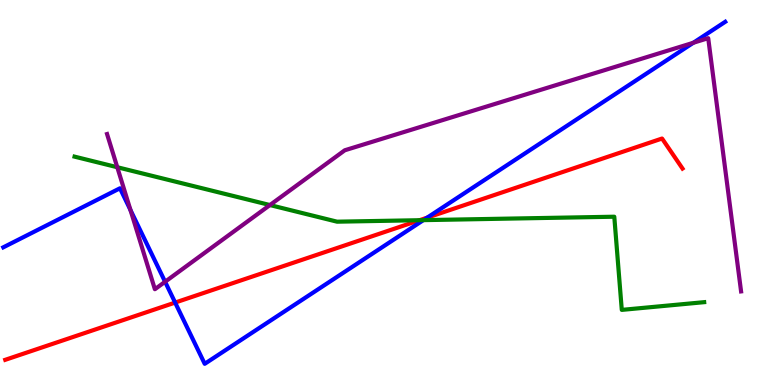[{'lines': ['blue', 'red'], 'intersections': [{'x': 2.26, 'y': 2.14}, {'x': 5.51, 'y': 4.35}]}, {'lines': ['green', 'red'], 'intersections': [{'x': 5.41, 'y': 4.28}]}, {'lines': ['purple', 'red'], 'intersections': []}, {'lines': ['blue', 'green'], 'intersections': [{'x': 5.46, 'y': 4.28}]}, {'lines': ['blue', 'purple'], 'intersections': [{'x': 1.68, 'y': 4.54}, {'x': 2.13, 'y': 2.68}, {'x': 8.95, 'y': 8.89}]}, {'lines': ['green', 'purple'], 'intersections': [{'x': 1.51, 'y': 5.66}, {'x': 3.48, 'y': 4.67}]}]